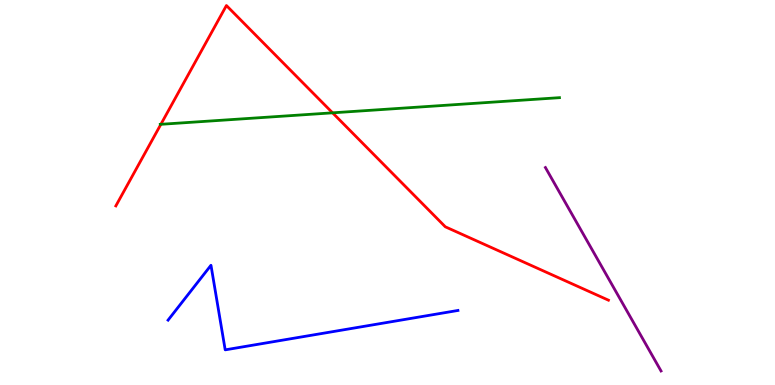[{'lines': ['blue', 'red'], 'intersections': []}, {'lines': ['green', 'red'], 'intersections': [{'x': 2.08, 'y': 6.77}, {'x': 4.29, 'y': 7.07}]}, {'lines': ['purple', 'red'], 'intersections': []}, {'lines': ['blue', 'green'], 'intersections': []}, {'lines': ['blue', 'purple'], 'intersections': []}, {'lines': ['green', 'purple'], 'intersections': []}]